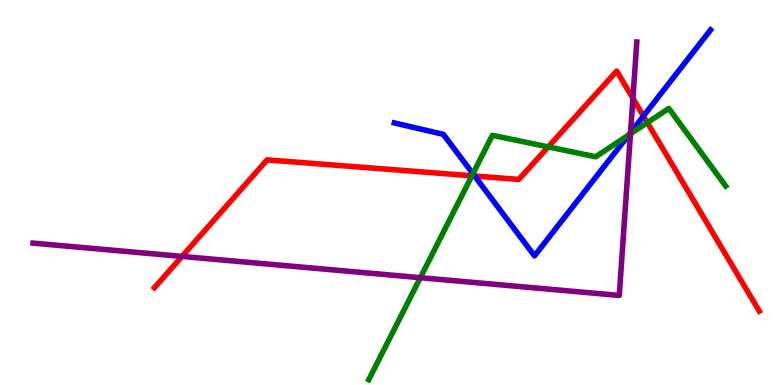[{'lines': ['blue', 'red'], 'intersections': [{'x': 6.12, 'y': 5.43}, {'x': 8.3, 'y': 6.99}]}, {'lines': ['green', 'red'], 'intersections': [{'x': 6.09, 'y': 5.43}, {'x': 7.07, 'y': 6.18}, {'x': 8.35, 'y': 6.81}]}, {'lines': ['purple', 'red'], 'intersections': [{'x': 2.35, 'y': 3.34}, {'x': 8.17, 'y': 7.45}]}, {'lines': ['blue', 'green'], 'intersections': [{'x': 6.1, 'y': 5.49}, {'x': 8.11, 'y': 6.49}]}, {'lines': ['blue', 'purple'], 'intersections': [{'x': 8.14, 'y': 6.56}]}, {'lines': ['green', 'purple'], 'intersections': [{'x': 5.42, 'y': 2.79}, {'x': 8.13, 'y': 6.52}]}]